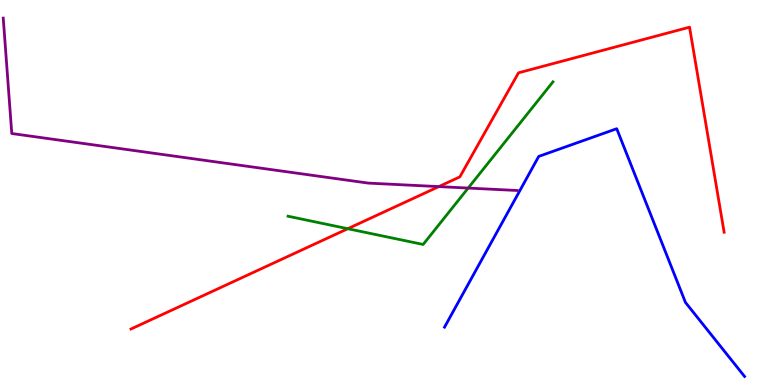[{'lines': ['blue', 'red'], 'intersections': []}, {'lines': ['green', 'red'], 'intersections': [{'x': 4.49, 'y': 4.06}]}, {'lines': ['purple', 'red'], 'intersections': [{'x': 5.66, 'y': 5.15}]}, {'lines': ['blue', 'green'], 'intersections': []}, {'lines': ['blue', 'purple'], 'intersections': []}, {'lines': ['green', 'purple'], 'intersections': [{'x': 6.04, 'y': 5.12}]}]